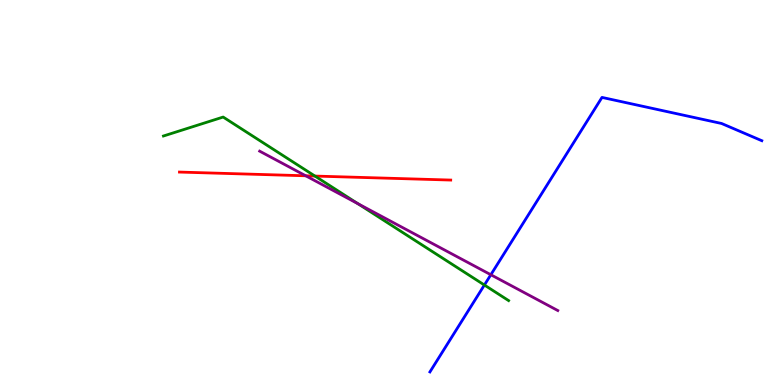[{'lines': ['blue', 'red'], 'intersections': []}, {'lines': ['green', 'red'], 'intersections': [{'x': 4.06, 'y': 5.43}]}, {'lines': ['purple', 'red'], 'intersections': [{'x': 3.94, 'y': 5.43}]}, {'lines': ['blue', 'green'], 'intersections': [{'x': 6.25, 'y': 2.6}]}, {'lines': ['blue', 'purple'], 'intersections': [{'x': 6.33, 'y': 2.86}]}, {'lines': ['green', 'purple'], 'intersections': [{'x': 4.62, 'y': 4.71}]}]